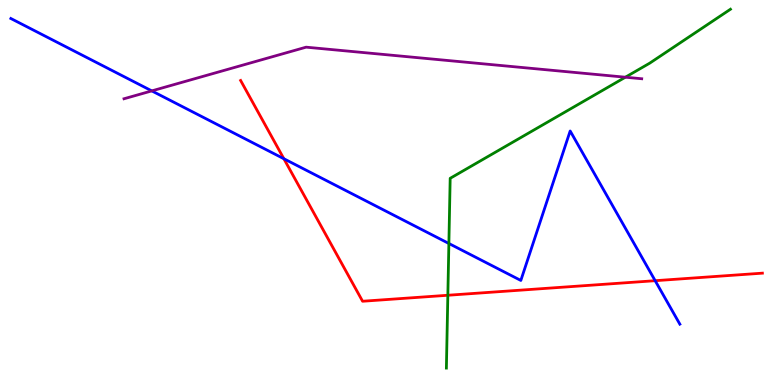[{'lines': ['blue', 'red'], 'intersections': [{'x': 3.66, 'y': 5.88}, {'x': 8.45, 'y': 2.71}]}, {'lines': ['green', 'red'], 'intersections': [{'x': 5.78, 'y': 2.33}]}, {'lines': ['purple', 'red'], 'intersections': []}, {'lines': ['blue', 'green'], 'intersections': [{'x': 5.79, 'y': 3.68}]}, {'lines': ['blue', 'purple'], 'intersections': [{'x': 1.96, 'y': 7.64}]}, {'lines': ['green', 'purple'], 'intersections': [{'x': 8.07, 'y': 7.99}]}]